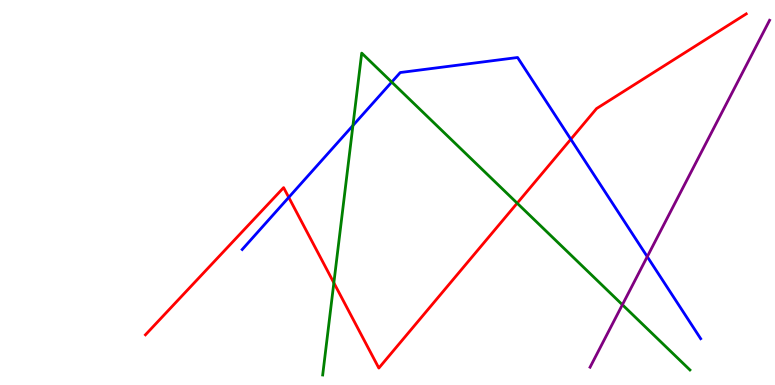[{'lines': ['blue', 'red'], 'intersections': [{'x': 3.73, 'y': 4.87}, {'x': 7.37, 'y': 6.38}]}, {'lines': ['green', 'red'], 'intersections': [{'x': 4.31, 'y': 2.65}, {'x': 6.67, 'y': 4.72}]}, {'lines': ['purple', 'red'], 'intersections': []}, {'lines': ['blue', 'green'], 'intersections': [{'x': 4.55, 'y': 6.74}, {'x': 5.05, 'y': 7.87}]}, {'lines': ['blue', 'purple'], 'intersections': [{'x': 8.35, 'y': 3.33}]}, {'lines': ['green', 'purple'], 'intersections': [{'x': 8.03, 'y': 2.08}]}]